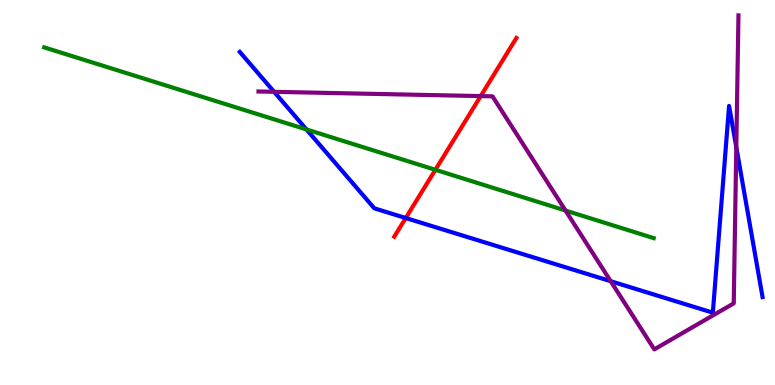[{'lines': ['blue', 'red'], 'intersections': [{'x': 5.24, 'y': 4.34}]}, {'lines': ['green', 'red'], 'intersections': [{'x': 5.62, 'y': 5.59}]}, {'lines': ['purple', 'red'], 'intersections': [{'x': 6.2, 'y': 7.5}]}, {'lines': ['blue', 'green'], 'intersections': [{'x': 3.95, 'y': 6.64}]}, {'lines': ['blue', 'purple'], 'intersections': [{'x': 3.54, 'y': 7.62}, {'x': 7.88, 'y': 2.7}, {'x': 9.5, 'y': 6.18}]}, {'lines': ['green', 'purple'], 'intersections': [{'x': 7.3, 'y': 4.53}]}]